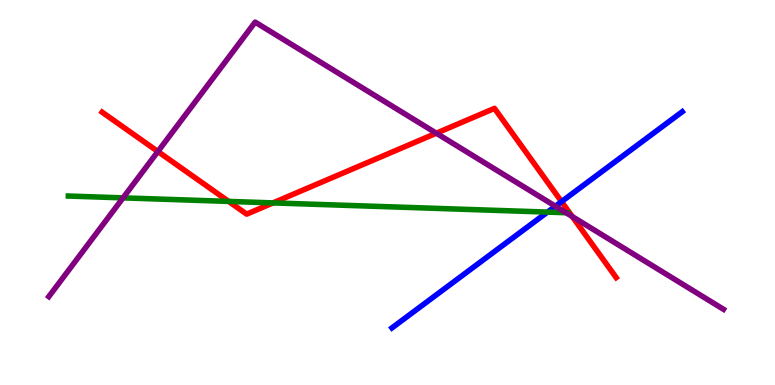[{'lines': ['blue', 'red'], 'intersections': [{'x': 7.25, 'y': 4.76}]}, {'lines': ['green', 'red'], 'intersections': [{'x': 2.95, 'y': 4.77}, {'x': 3.52, 'y': 4.73}]}, {'lines': ['purple', 'red'], 'intersections': [{'x': 2.04, 'y': 6.06}, {'x': 5.63, 'y': 6.54}, {'x': 7.38, 'y': 4.37}]}, {'lines': ['blue', 'green'], 'intersections': [{'x': 7.06, 'y': 4.49}]}, {'lines': ['blue', 'purple'], 'intersections': [{'x': 7.17, 'y': 4.64}]}, {'lines': ['green', 'purple'], 'intersections': [{'x': 1.59, 'y': 4.86}, {'x': 7.3, 'y': 4.47}]}]